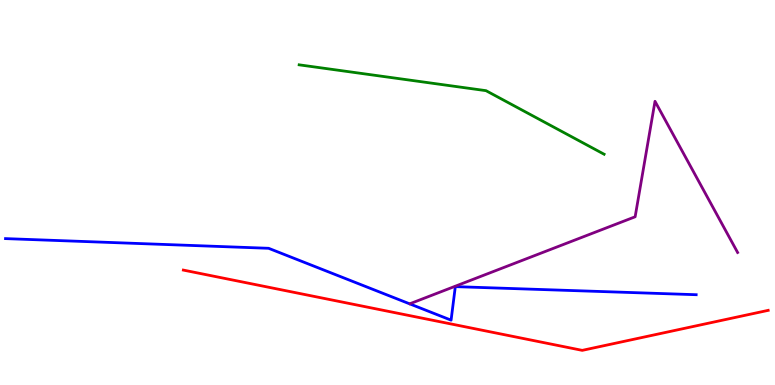[{'lines': ['blue', 'red'], 'intersections': []}, {'lines': ['green', 'red'], 'intersections': []}, {'lines': ['purple', 'red'], 'intersections': []}, {'lines': ['blue', 'green'], 'intersections': []}, {'lines': ['blue', 'purple'], 'intersections': []}, {'lines': ['green', 'purple'], 'intersections': []}]